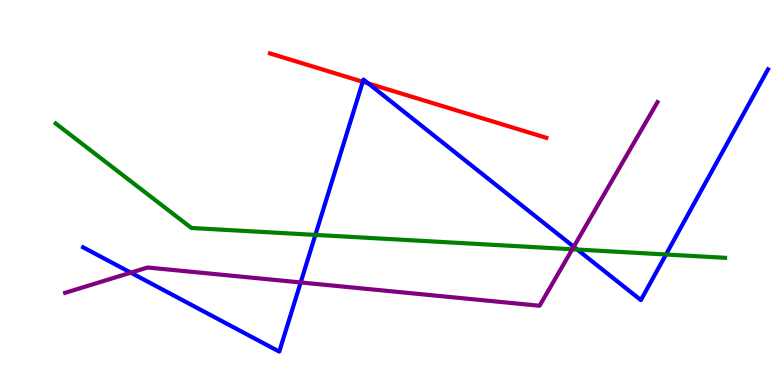[{'lines': ['blue', 'red'], 'intersections': [{'x': 4.68, 'y': 7.88}, {'x': 4.75, 'y': 7.83}]}, {'lines': ['green', 'red'], 'intersections': []}, {'lines': ['purple', 'red'], 'intersections': []}, {'lines': ['blue', 'green'], 'intersections': [{'x': 4.07, 'y': 3.9}, {'x': 7.45, 'y': 3.52}, {'x': 8.59, 'y': 3.39}]}, {'lines': ['blue', 'purple'], 'intersections': [{'x': 1.69, 'y': 2.92}, {'x': 3.88, 'y': 2.66}, {'x': 7.4, 'y': 3.59}]}, {'lines': ['green', 'purple'], 'intersections': [{'x': 7.38, 'y': 3.53}]}]